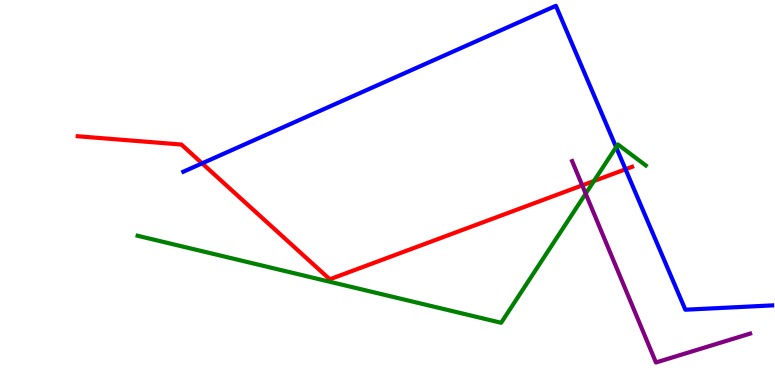[{'lines': ['blue', 'red'], 'intersections': [{'x': 2.61, 'y': 5.76}, {'x': 8.07, 'y': 5.6}]}, {'lines': ['green', 'red'], 'intersections': [{'x': 7.66, 'y': 5.3}]}, {'lines': ['purple', 'red'], 'intersections': [{'x': 7.51, 'y': 5.19}]}, {'lines': ['blue', 'green'], 'intersections': [{'x': 7.95, 'y': 6.18}]}, {'lines': ['blue', 'purple'], 'intersections': []}, {'lines': ['green', 'purple'], 'intersections': [{'x': 7.56, 'y': 4.97}]}]